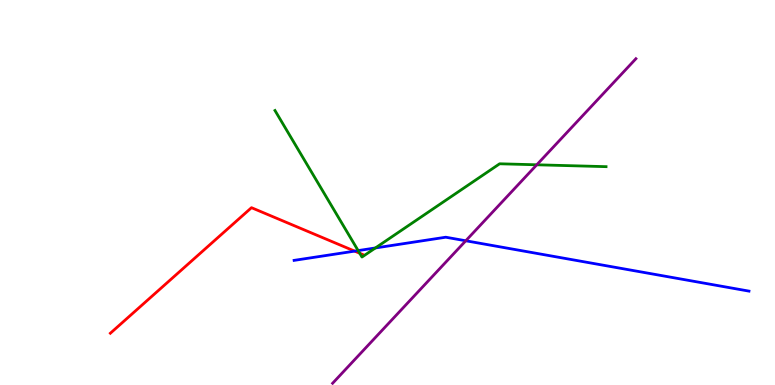[{'lines': ['blue', 'red'], 'intersections': [{'x': 4.58, 'y': 3.48}]}, {'lines': ['green', 'red'], 'intersections': [{'x': 4.64, 'y': 3.42}]}, {'lines': ['purple', 'red'], 'intersections': []}, {'lines': ['blue', 'green'], 'intersections': [{'x': 4.62, 'y': 3.49}, {'x': 4.84, 'y': 3.56}]}, {'lines': ['blue', 'purple'], 'intersections': [{'x': 6.01, 'y': 3.75}]}, {'lines': ['green', 'purple'], 'intersections': [{'x': 6.93, 'y': 5.72}]}]